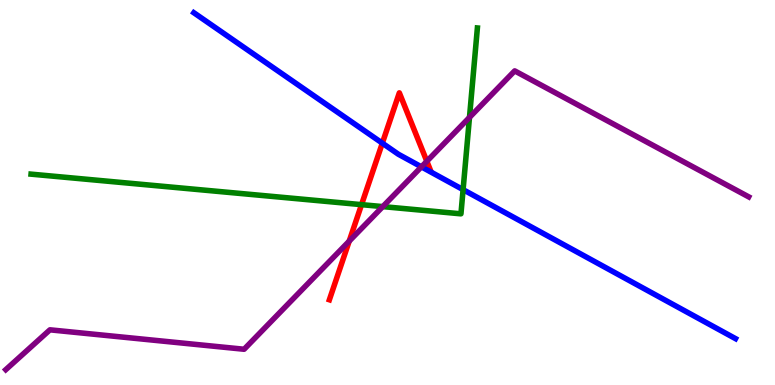[{'lines': ['blue', 'red'], 'intersections': [{'x': 4.93, 'y': 6.28}]}, {'lines': ['green', 'red'], 'intersections': [{'x': 4.67, 'y': 4.68}]}, {'lines': ['purple', 'red'], 'intersections': [{'x': 4.51, 'y': 3.74}, {'x': 5.51, 'y': 5.81}]}, {'lines': ['blue', 'green'], 'intersections': [{'x': 5.98, 'y': 5.07}]}, {'lines': ['blue', 'purple'], 'intersections': [{'x': 5.44, 'y': 5.67}]}, {'lines': ['green', 'purple'], 'intersections': [{'x': 4.94, 'y': 4.63}, {'x': 6.06, 'y': 6.95}]}]